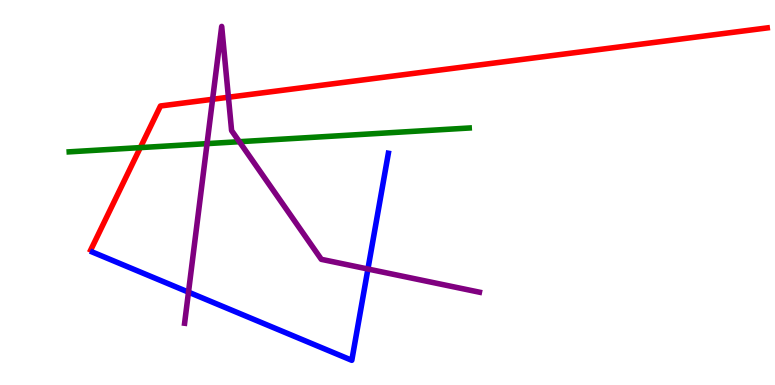[{'lines': ['blue', 'red'], 'intersections': []}, {'lines': ['green', 'red'], 'intersections': [{'x': 1.81, 'y': 6.17}]}, {'lines': ['purple', 'red'], 'intersections': [{'x': 2.74, 'y': 7.42}, {'x': 2.95, 'y': 7.47}]}, {'lines': ['blue', 'green'], 'intersections': []}, {'lines': ['blue', 'purple'], 'intersections': [{'x': 2.43, 'y': 2.41}, {'x': 4.75, 'y': 3.01}]}, {'lines': ['green', 'purple'], 'intersections': [{'x': 2.67, 'y': 6.27}, {'x': 3.09, 'y': 6.32}]}]